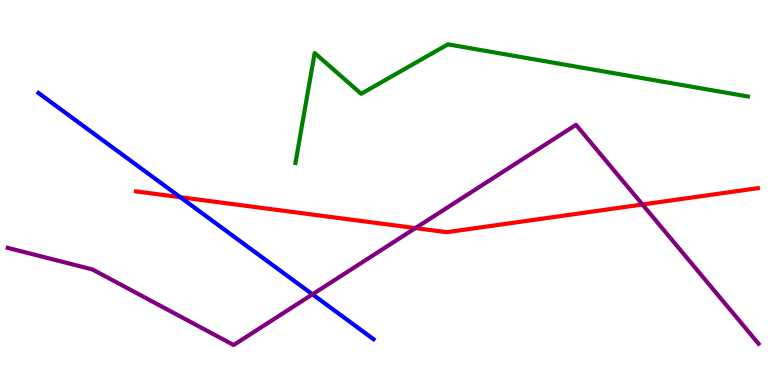[{'lines': ['blue', 'red'], 'intersections': [{'x': 2.33, 'y': 4.88}]}, {'lines': ['green', 'red'], 'intersections': []}, {'lines': ['purple', 'red'], 'intersections': [{'x': 5.36, 'y': 4.08}, {'x': 8.29, 'y': 4.69}]}, {'lines': ['blue', 'green'], 'intersections': []}, {'lines': ['blue', 'purple'], 'intersections': [{'x': 4.03, 'y': 2.36}]}, {'lines': ['green', 'purple'], 'intersections': []}]